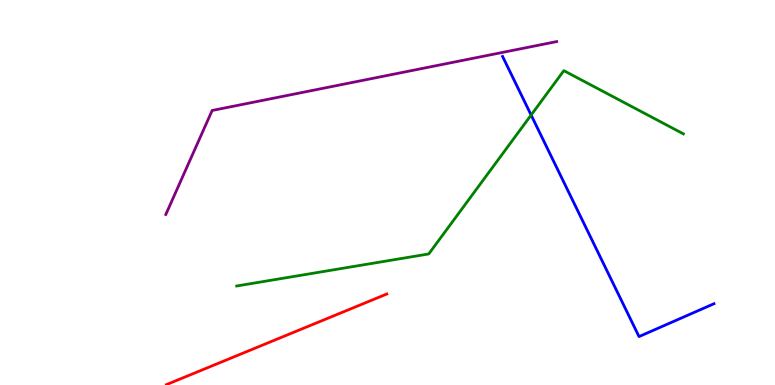[{'lines': ['blue', 'red'], 'intersections': []}, {'lines': ['green', 'red'], 'intersections': []}, {'lines': ['purple', 'red'], 'intersections': []}, {'lines': ['blue', 'green'], 'intersections': [{'x': 6.85, 'y': 7.01}]}, {'lines': ['blue', 'purple'], 'intersections': []}, {'lines': ['green', 'purple'], 'intersections': []}]